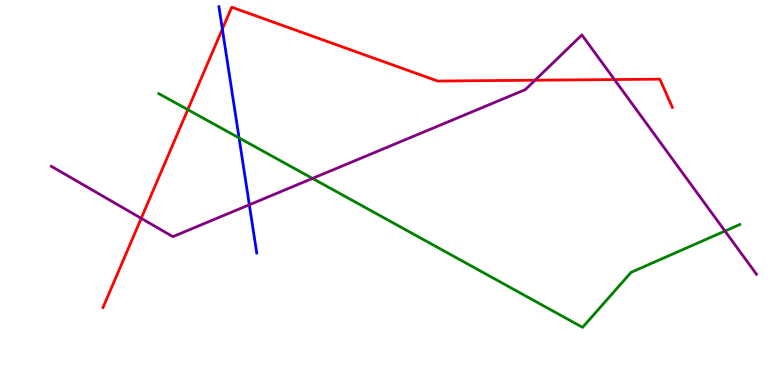[{'lines': ['blue', 'red'], 'intersections': [{'x': 2.87, 'y': 9.25}]}, {'lines': ['green', 'red'], 'intersections': [{'x': 2.42, 'y': 7.15}]}, {'lines': ['purple', 'red'], 'intersections': [{'x': 1.82, 'y': 4.33}, {'x': 6.9, 'y': 7.92}, {'x': 7.93, 'y': 7.93}]}, {'lines': ['blue', 'green'], 'intersections': [{'x': 3.08, 'y': 6.42}]}, {'lines': ['blue', 'purple'], 'intersections': [{'x': 3.22, 'y': 4.68}]}, {'lines': ['green', 'purple'], 'intersections': [{'x': 4.03, 'y': 5.37}, {'x': 9.35, 'y': 4.0}]}]